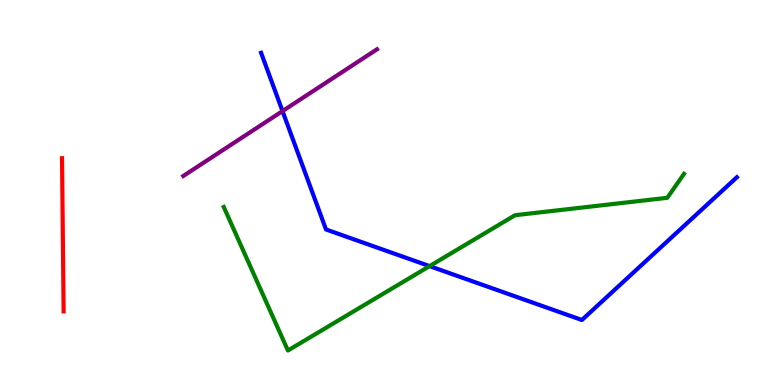[{'lines': ['blue', 'red'], 'intersections': []}, {'lines': ['green', 'red'], 'intersections': []}, {'lines': ['purple', 'red'], 'intersections': []}, {'lines': ['blue', 'green'], 'intersections': [{'x': 5.54, 'y': 3.09}]}, {'lines': ['blue', 'purple'], 'intersections': [{'x': 3.65, 'y': 7.11}]}, {'lines': ['green', 'purple'], 'intersections': []}]